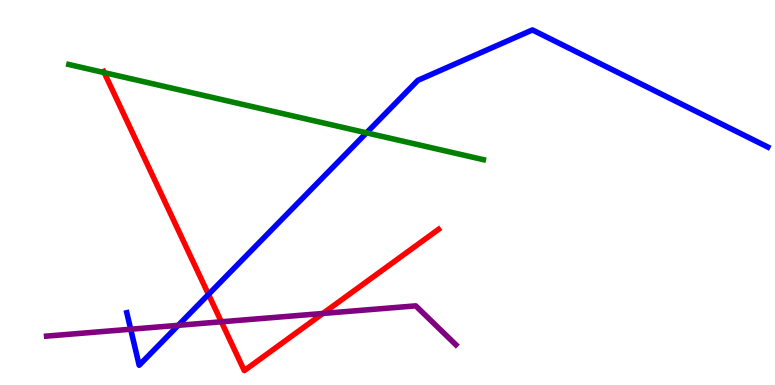[{'lines': ['blue', 'red'], 'intersections': [{'x': 2.69, 'y': 2.35}]}, {'lines': ['green', 'red'], 'intersections': [{'x': 1.34, 'y': 8.11}]}, {'lines': ['purple', 'red'], 'intersections': [{'x': 2.86, 'y': 1.64}, {'x': 4.17, 'y': 1.86}]}, {'lines': ['blue', 'green'], 'intersections': [{'x': 4.73, 'y': 6.55}]}, {'lines': ['blue', 'purple'], 'intersections': [{'x': 1.69, 'y': 1.45}, {'x': 2.3, 'y': 1.55}]}, {'lines': ['green', 'purple'], 'intersections': []}]